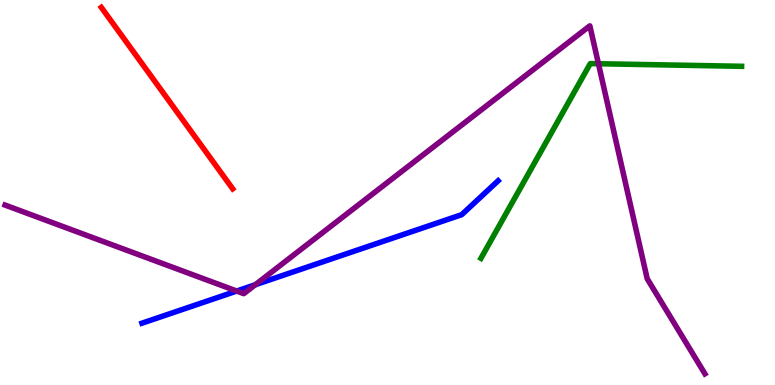[{'lines': ['blue', 'red'], 'intersections': []}, {'lines': ['green', 'red'], 'intersections': []}, {'lines': ['purple', 'red'], 'intersections': []}, {'lines': ['blue', 'green'], 'intersections': []}, {'lines': ['blue', 'purple'], 'intersections': [{'x': 3.05, 'y': 2.44}, {'x': 3.29, 'y': 2.6}]}, {'lines': ['green', 'purple'], 'intersections': [{'x': 7.72, 'y': 8.34}]}]